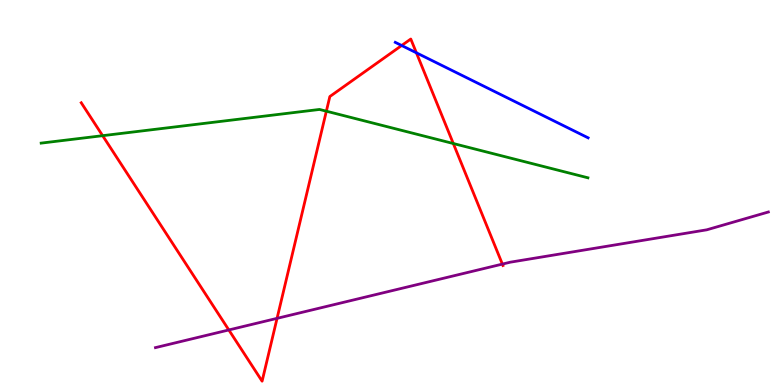[{'lines': ['blue', 'red'], 'intersections': [{'x': 5.18, 'y': 8.82}, {'x': 5.37, 'y': 8.63}]}, {'lines': ['green', 'red'], 'intersections': [{'x': 1.32, 'y': 6.48}, {'x': 4.21, 'y': 7.11}, {'x': 5.85, 'y': 6.27}]}, {'lines': ['purple', 'red'], 'intersections': [{'x': 2.95, 'y': 1.43}, {'x': 3.58, 'y': 1.73}, {'x': 6.48, 'y': 3.14}]}, {'lines': ['blue', 'green'], 'intersections': []}, {'lines': ['blue', 'purple'], 'intersections': []}, {'lines': ['green', 'purple'], 'intersections': []}]